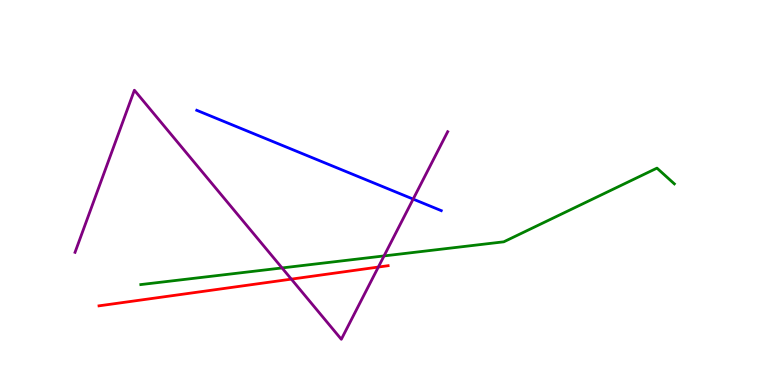[{'lines': ['blue', 'red'], 'intersections': []}, {'lines': ['green', 'red'], 'intersections': []}, {'lines': ['purple', 'red'], 'intersections': [{'x': 3.76, 'y': 2.75}, {'x': 4.88, 'y': 3.06}]}, {'lines': ['blue', 'green'], 'intersections': []}, {'lines': ['blue', 'purple'], 'intersections': [{'x': 5.33, 'y': 4.83}]}, {'lines': ['green', 'purple'], 'intersections': [{'x': 3.64, 'y': 3.04}, {'x': 4.96, 'y': 3.35}]}]